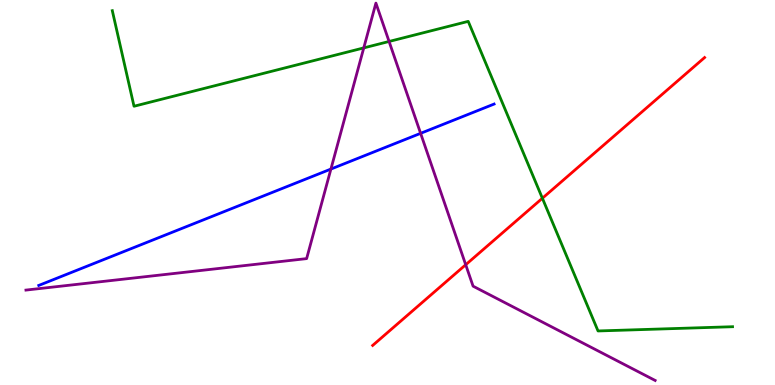[{'lines': ['blue', 'red'], 'intersections': []}, {'lines': ['green', 'red'], 'intersections': [{'x': 7.0, 'y': 4.85}]}, {'lines': ['purple', 'red'], 'intersections': [{'x': 6.01, 'y': 3.12}]}, {'lines': ['blue', 'green'], 'intersections': []}, {'lines': ['blue', 'purple'], 'intersections': [{'x': 4.27, 'y': 5.61}, {'x': 5.43, 'y': 6.54}]}, {'lines': ['green', 'purple'], 'intersections': [{'x': 4.69, 'y': 8.76}, {'x': 5.02, 'y': 8.92}]}]